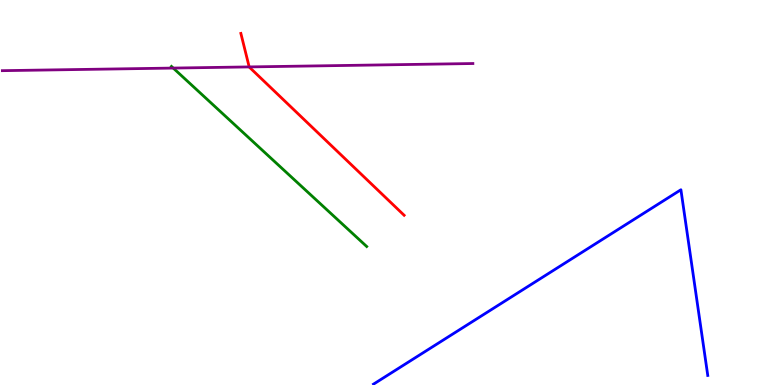[{'lines': ['blue', 'red'], 'intersections': []}, {'lines': ['green', 'red'], 'intersections': []}, {'lines': ['purple', 'red'], 'intersections': [{'x': 3.22, 'y': 8.26}]}, {'lines': ['blue', 'green'], 'intersections': []}, {'lines': ['blue', 'purple'], 'intersections': []}, {'lines': ['green', 'purple'], 'intersections': [{'x': 2.24, 'y': 8.23}]}]